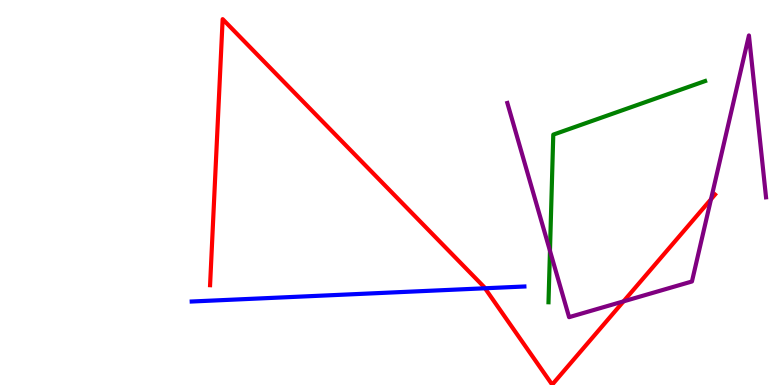[{'lines': ['blue', 'red'], 'intersections': [{'x': 6.26, 'y': 2.51}]}, {'lines': ['green', 'red'], 'intersections': []}, {'lines': ['purple', 'red'], 'intersections': [{'x': 8.05, 'y': 2.17}, {'x': 9.17, 'y': 4.82}]}, {'lines': ['blue', 'green'], 'intersections': []}, {'lines': ['blue', 'purple'], 'intersections': []}, {'lines': ['green', 'purple'], 'intersections': [{'x': 7.1, 'y': 3.49}]}]